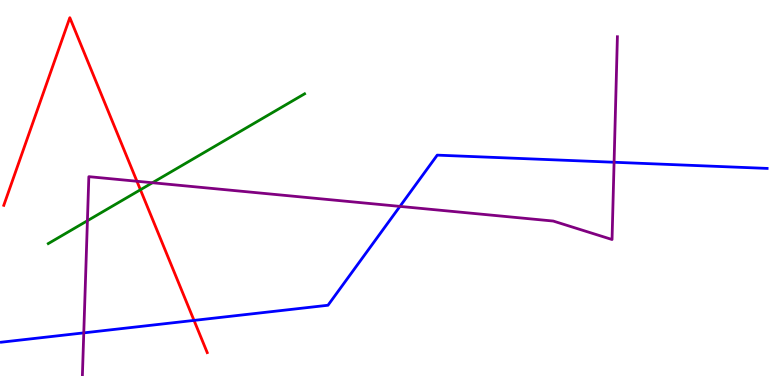[{'lines': ['blue', 'red'], 'intersections': [{'x': 2.5, 'y': 1.68}]}, {'lines': ['green', 'red'], 'intersections': [{'x': 1.81, 'y': 5.07}]}, {'lines': ['purple', 'red'], 'intersections': [{'x': 1.77, 'y': 5.29}]}, {'lines': ['blue', 'green'], 'intersections': []}, {'lines': ['blue', 'purple'], 'intersections': [{'x': 1.08, 'y': 1.35}, {'x': 5.16, 'y': 4.64}, {'x': 7.92, 'y': 5.79}]}, {'lines': ['green', 'purple'], 'intersections': [{'x': 1.13, 'y': 4.27}, {'x': 1.97, 'y': 5.25}]}]